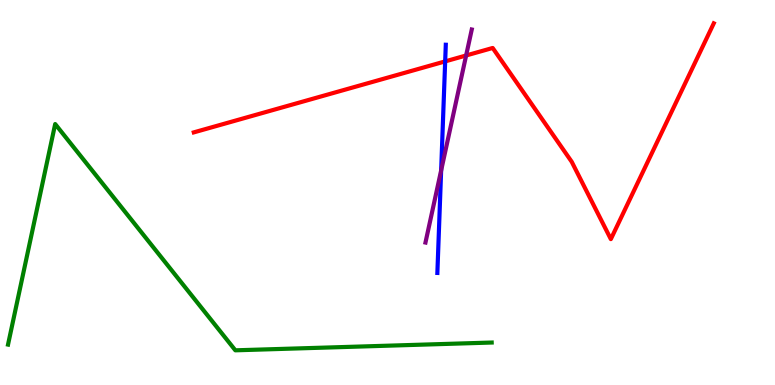[{'lines': ['blue', 'red'], 'intersections': [{'x': 5.74, 'y': 8.41}]}, {'lines': ['green', 'red'], 'intersections': []}, {'lines': ['purple', 'red'], 'intersections': [{'x': 6.01, 'y': 8.56}]}, {'lines': ['blue', 'green'], 'intersections': []}, {'lines': ['blue', 'purple'], 'intersections': [{'x': 5.69, 'y': 5.57}]}, {'lines': ['green', 'purple'], 'intersections': []}]